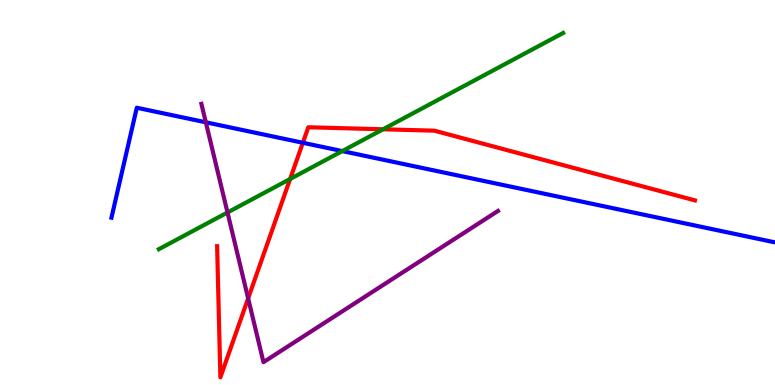[{'lines': ['blue', 'red'], 'intersections': [{'x': 3.91, 'y': 6.29}]}, {'lines': ['green', 'red'], 'intersections': [{'x': 3.74, 'y': 5.35}, {'x': 4.94, 'y': 6.64}]}, {'lines': ['purple', 'red'], 'intersections': [{'x': 3.2, 'y': 2.25}]}, {'lines': ['blue', 'green'], 'intersections': [{'x': 4.42, 'y': 6.08}]}, {'lines': ['blue', 'purple'], 'intersections': [{'x': 2.66, 'y': 6.82}]}, {'lines': ['green', 'purple'], 'intersections': [{'x': 2.94, 'y': 4.48}]}]